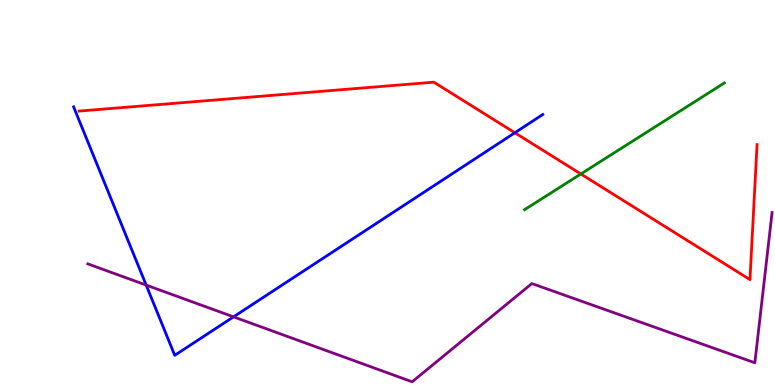[{'lines': ['blue', 'red'], 'intersections': [{'x': 6.64, 'y': 6.55}]}, {'lines': ['green', 'red'], 'intersections': [{'x': 7.49, 'y': 5.48}]}, {'lines': ['purple', 'red'], 'intersections': []}, {'lines': ['blue', 'green'], 'intersections': []}, {'lines': ['blue', 'purple'], 'intersections': [{'x': 1.89, 'y': 2.6}, {'x': 3.01, 'y': 1.77}]}, {'lines': ['green', 'purple'], 'intersections': []}]